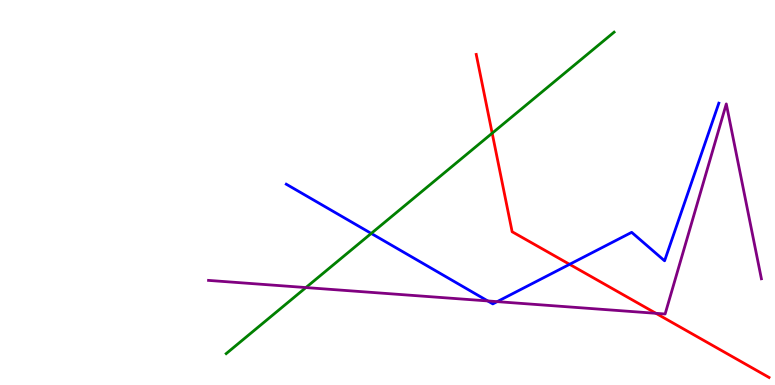[{'lines': ['blue', 'red'], 'intersections': [{'x': 7.35, 'y': 3.13}]}, {'lines': ['green', 'red'], 'intersections': [{'x': 6.35, 'y': 6.54}]}, {'lines': ['purple', 'red'], 'intersections': [{'x': 8.46, 'y': 1.86}]}, {'lines': ['blue', 'green'], 'intersections': [{'x': 4.79, 'y': 3.94}]}, {'lines': ['blue', 'purple'], 'intersections': [{'x': 6.29, 'y': 2.18}, {'x': 6.42, 'y': 2.17}]}, {'lines': ['green', 'purple'], 'intersections': [{'x': 3.95, 'y': 2.53}]}]